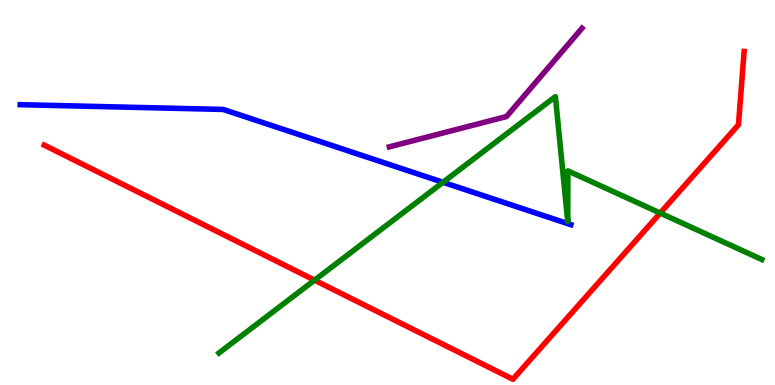[{'lines': ['blue', 'red'], 'intersections': []}, {'lines': ['green', 'red'], 'intersections': [{'x': 4.06, 'y': 2.72}, {'x': 8.52, 'y': 4.47}]}, {'lines': ['purple', 'red'], 'intersections': []}, {'lines': ['blue', 'green'], 'intersections': [{'x': 5.72, 'y': 5.27}]}, {'lines': ['blue', 'purple'], 'intersections': []}, {'lines': ['green', 'purple'], 'intersections': []}]